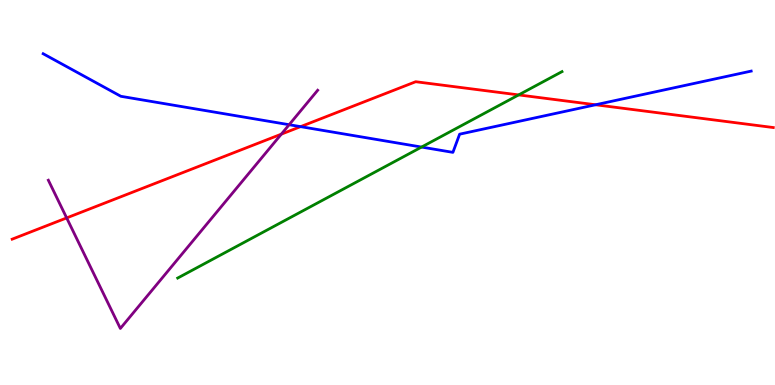[{'lines': ['blue', 'red'], 'intersections': [{'x': 3.88, 'y': 6.71}, {'x': 7.68, 'y': 7.28}]}, {'lines': ['green', 'red'], 'intersections': [{'x': 6.69, 'y': 7.53}]}, {'lines': ['purple', 'red'], 'intersections': [{'x': 0.86, 'y': 4.34}, {'x': 3.63, 'y': 6.52}]}, {'lines': ['blue', 'green'], 'intersections': [{'x': 5.44, 'y': 6.18}]}, {'lines': ['blue', 'purple'], 'intersections': [{'x': 3.73, 'y': 6.76}]}, {'lines': ['green', 'purple'], 'intersections': []}]